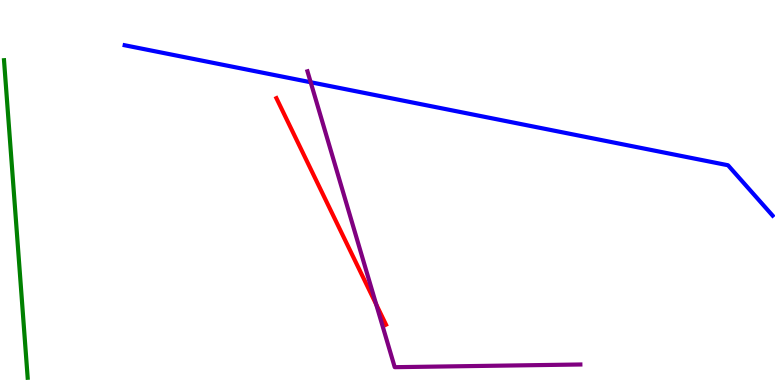[{'lines': ['blue', 'red'], 'intersections': []}, {'lines': ['green', 'red'], 'intersections': []}, {'lines': ['purple', 'red'], 'intersections': [{'x': 4.85, 'y': 2.09}]}, {'lines': ['blue', 'green'], 'intersections': []}, {'lines': ['blue', 'purple'], 'intersections': [{'x': 4.01, 'y': 7.86}]}, {'lines': ['green', 'purple'], 'intersections': []}]